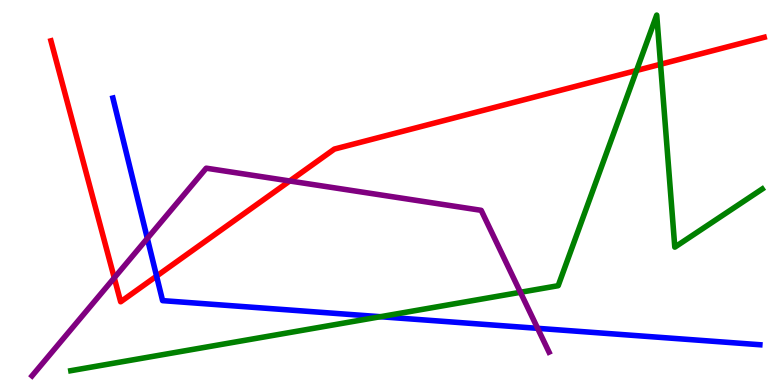[{'lines': ['blue', 'red'], 'intersections': [{'x': 2.02, 'y': 2.83}]}, {'lines': ['green', 'red'], 'intersections': [{'x': 8.21, 'y': 8.17}, {'x': 8.52, 'y': 8.33}]}, {'lines': ['purple', 'red'], 'intersections': [{'x': 1.47, 'y': 2.78}, {'x': 3.74, 'y': 5.3}]}, {'lines': ['blue', 'green'], 'intersections': [{'x': 4.91, 'y': 1.77}]}, {'lines': ['blue', 'purple'], 'intersections': [{'x': 1.9, 'y': 3.81}, {'x': 6.94, 'y': 1.47}]}, {'lines': ['green', 'purple'], 'intersections': [{'x': 6.71, 'y': 2.41}]}]